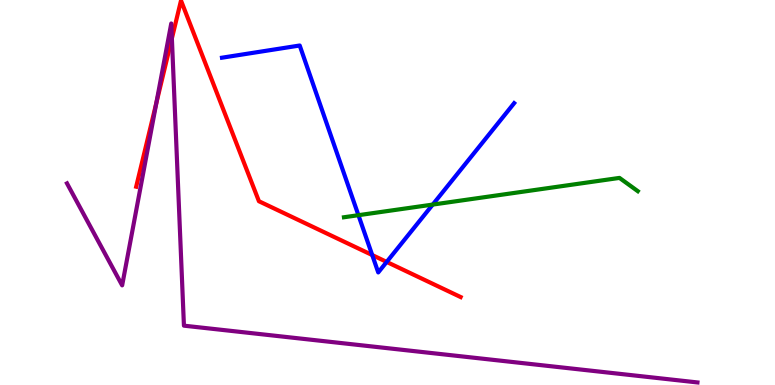[{'lines': ['blue', 'red'], 'intersections': [{'x': 4.8, 'y': 3.38}, {'x': 4.99, 'y': 3.2}]}, {'lines': ['green', 'red'], 'intersections': []}, {'lines': ['purple', 'red'], 'intersections': [{'x': 2.02, 'y': 7.33}, {'x': 2.22, 'y': 9.0}]}, {'lines': ['blue', 'green'], 'intersections': [{'x': 4.62, 'y': 4.41}, {'x': 5.58, 'y': 4.69}]}, {'lines': ['blue', 'purple'], 'intersections': []}, {'lines': ['green', 'purple'], 'intersections': []}]